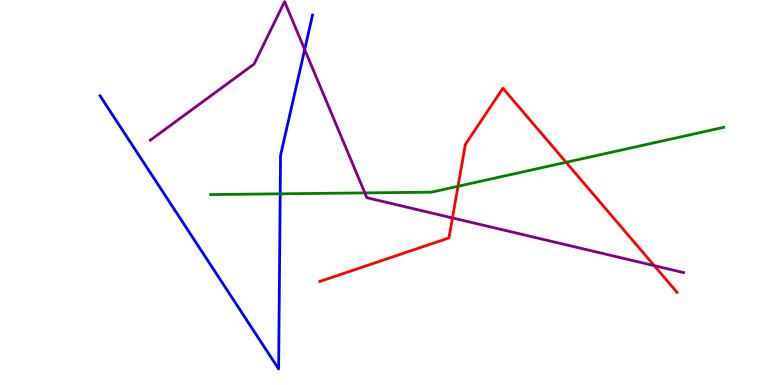[{'lines': ['blue', 'red'], 'intersections': []}, {'lines': ['green', 'red'], 'intersections': [{'x': 5.91, 'y': 5.16}, {'x': 7.3, 'y': 5.78}]}, {'lines': ['purple', 'red'], 'intersections': [{'x': 5.84, 'y': 4.34}, {'x': 8.44, 'y': 3.1}]}, {'lines': ['blue', 'green'], 'intersections': [{'x': 3.62, 'y': 4.97}]}, {'lines': ['blue', 'purple'], 'intersections': [{'x': 3.93, 'y': 8.71}]}, {'lines': ['green', 'purple'], 'intersections': [{'x': 4.71, 'y': 4.99}]}]